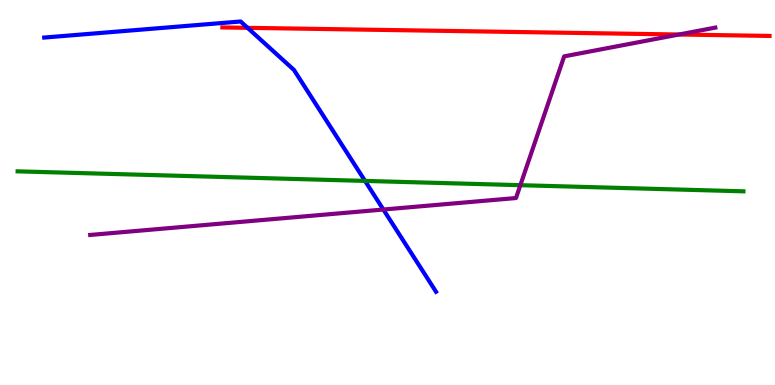[{'lines': ['blue', 'red'], 'intersections': [{'x': 3.19, 'y': 9.28}]}, {'lines': ['green', 'red'], 'intersections': []}, {'lines': ['purple', 'red'], 'intersections': [{'x': 8.76, 'y': 9.1}]}, {'lines': ['blue', 'green'], 'intersections': [{'x': 4.71, 'y': 5.3}]}, {'lines': ['blue', 'purple'], 'intersections': [{'x': 4.95, 'y': 4.56}]}, {'lines': ['green', 'purple'], 'intersections': [{'x': 6.71, 'y': 5.19}]}]